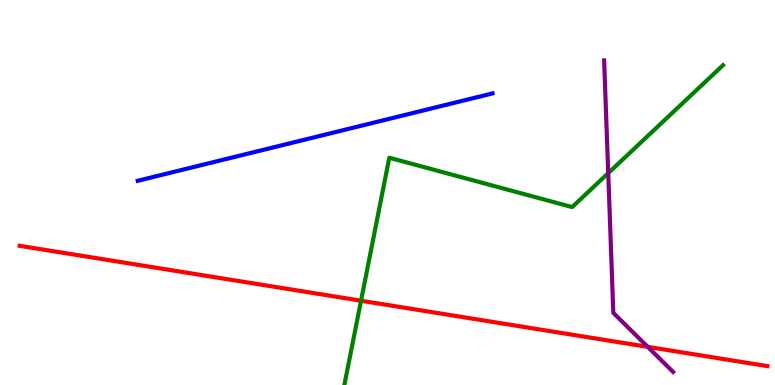[{'lines': ['blue', 'red'], 'intersections': []}, {'lines': ['green', 'red'], 'intersections': [{'x': 4.66, 'y': 2.19}]}, {'lines': ['purple', 'red'], 'intersections': [{'x': 8.36, 'y': 0.991}]}, {'lines': ['blue', 'green'], 'intersections': []}, {'lines': ['blue', 'purple'], 'intersections': []}, {'lines': ['green', 'purple'], 'intersections': [{'x': 7.85, 'y': 5.5}]}]